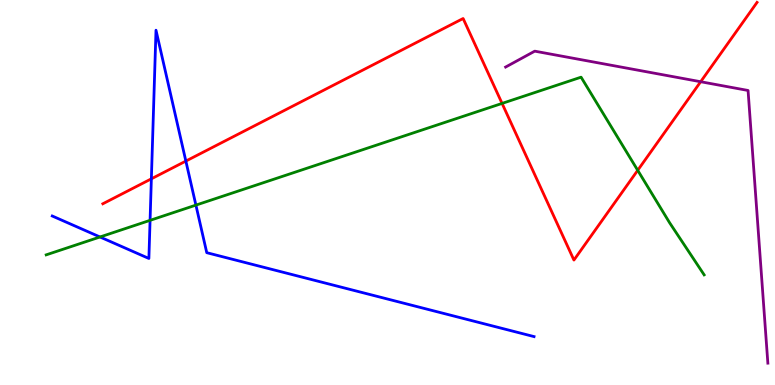[{'lines': ['blue', 'red'], 'intersections': [{'x': 1.95, 'y': 5.36}, {'x': 2.4, 'y': 5.82}]}, {'lines': ['green', 'red'], 'intersections': [{'x': 6.48, 'y': 7.31}, {'x': 8.23, 'y': 5.58}]}, {'lines': ['purple', 'red'], 'intersections': [{'x': 9.04, 'y': 7.88}]}, {'lines': ['blue', 'green'], 'intersections': [{'x': 1.29, 'y': 3.84}, {'x': 1.94, 'y': 4.28}, {'x': 2.53, 'y': 4.67}]}, {'lines': ['blue', 'purple'], 'intersections': []}, {'lines': ['green', 'purple'], 'intersections': []}]